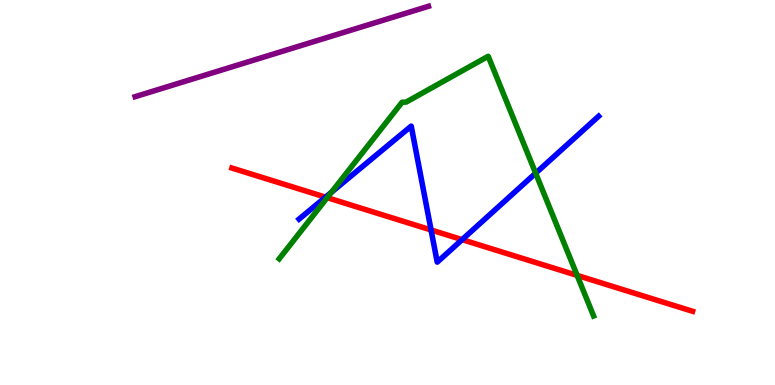[{'lines': ['blue', 'red'], 'intersections': [{'x': 4.2, 'y': 4.88}, {'x': 5.56, 'y': 4.03}, {'x': 5.96, 'y': 3.78}]}, {'lines': ['green', 'red'], 'intersections': [{'x': 4.22, 'y': 4.87}, {'x': 7.45, 'y': 2.85}]}, {'lines': ['purple', 'red'], 'intersections': []}, {'lines': ['blue', 'green'], 'intersections': [{'x': 4.28, 'y': 5.01}, {'x': 6.91, 'y': 5.5}]}, {'lines': ['blue', 'purple'], 'intersections': []}, {'lines': ['green', 'purple'], 'intersections': []}]